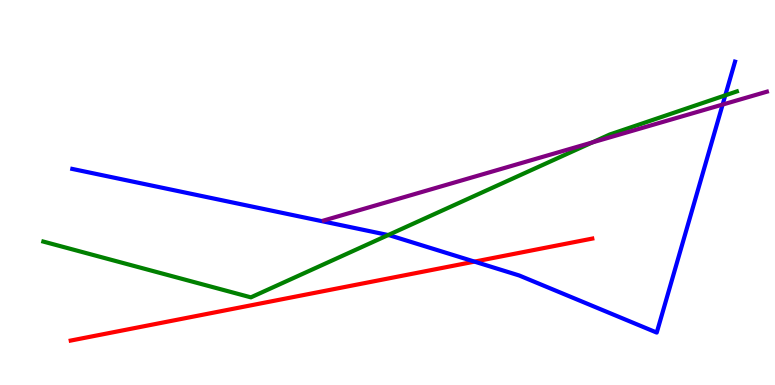[{'lines': ['blue', 'red'], 'intersections': [{'x': 6.12, 'y': 3.2}]}, {'lines': ['green', 'red'], 'intersections': []}, {'lines': ['purple', 'red'], 'intersections': []}, {'lines': ['blue', 'green'], 'intersections': [{'x': 5.01, 'y': 3.89}, {'x': 9.36, 'y': 7.52}]}, {'lines': ['blue', 'purple'], 'intersections': [{'x': 9.32, 'y': 7.28}]}, {'lines': ['green', 'purple'], 'intersections': [{'x': 7.64, 'y': 6.3}]}]